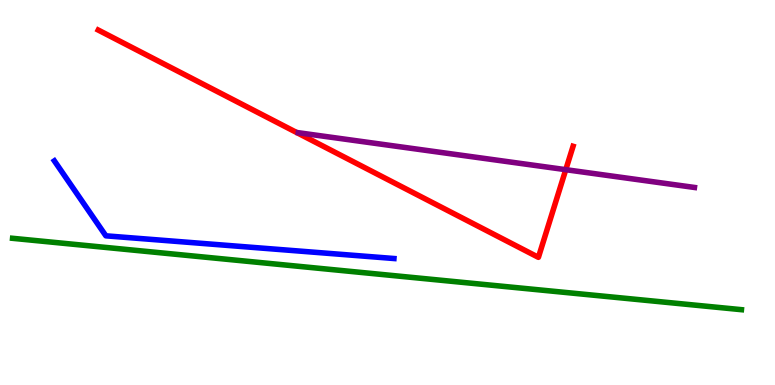[{'lines': ['blue', 'red'], 'intersections': []}, {'lines': ['green', 'red'], 'intersections': []}, {'lines': ['purple', 'red'], 'intersections': [{'x': 7.3, 'y': 5.59}]}, {'lines': ['blue', 'green'], 'intersections': []}, {'lines': ['blue', 'purple'], 'intersections': []}, {'lines': ['green', 'purple'], 'intersections': []}]